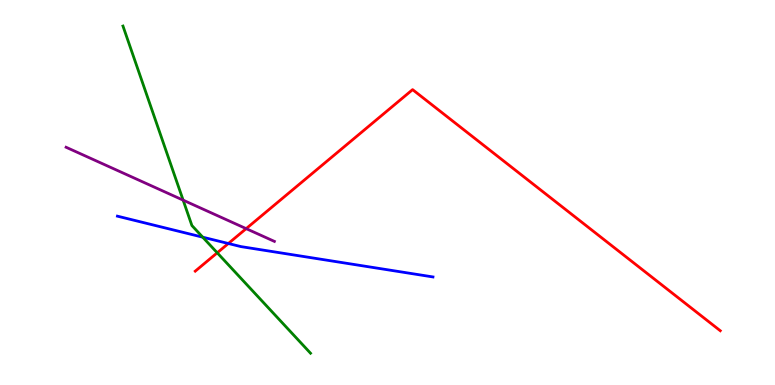[{'lines': ['blue', 'red'], 'intersections': [{'x': 2.95, 'y': 3.68}]}, {'lines': ['green', 'red'], 'intersections': [{'x': 2.8, 'y': 3.43}]}, {'lines': ['purple', 'red'], 'intersections': [{'x': 3.18, 'y': 4.06}]}, {'lines': ['blue', 'green'], 'intersections': [{'x': 2.62, 'y': 3.84}]}, {'lines': ['blue', 'purple'], 'intersections': []}, {'lines': ['green', 'purple'], 'intersections': [{'x': 2.36, 'y': 4.8}]}]